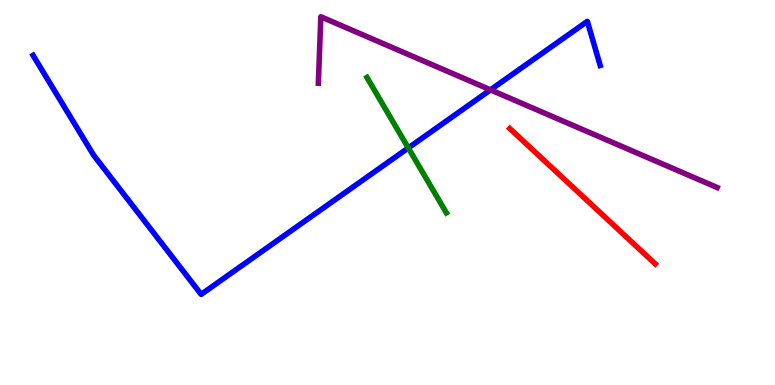[{'lines': ['blue', 'red'], 'intersections': []}, {'lines': ['green', 'red'], 'intersections': []}, {'lines': ['purple', 'red'], 'intersections': []}, {'lines': ['blue', 'green'], 'intersections': [{'x': 5.27, 'y': 6.16}]}, {'lines': ['blue', 'purple'], 'intersections': [{'x': 6.33, 'y': 7.67}]}, {'lines': ['green', 'purple'], 'intersections': []}]